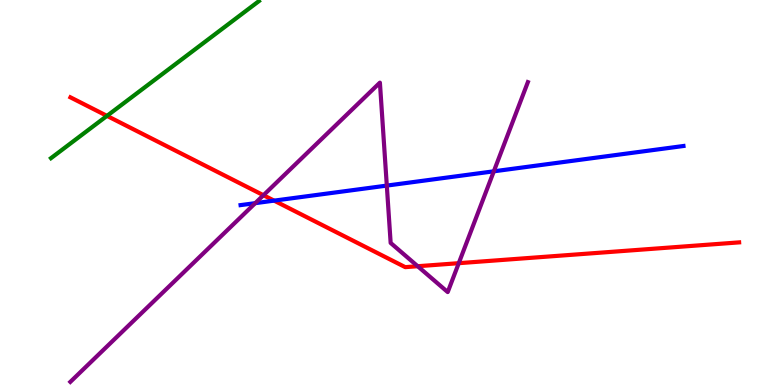[{'lines': ['blue', 'red'], 'intersections': [{'x': 3.54, 'y': 4.79}]}, {'lines': ['green', 'red'], 'intersections': [{'x': 1.38, 'y': 6.99}]}, {'lines': ['purple', 'red'], 'intersections': [{'x': 3.4, 'y': 4.93}, {'x': 5.39, 'y': 3.09}, {'x': 5.92, 'y': 3.16}]}, {'lines': ['blue', 'green'], 'intersections': []}, {'lines': ['blue', 'purple'], 'intersections': [{'x': 3.29, 'y': 4.72}, {'x': 4.99, 'y': 5.18}, {'x': 6.37, 'y': 5.55}]}, {'lines': ['green', 'purple'], 'intersections': []}]